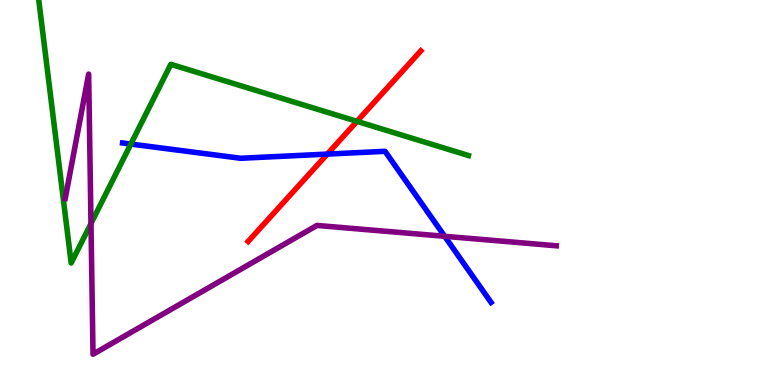[{'lines': ['blue', 'red'], 'intersections': [{'x': 4.22, 'y': 6.0}]}, {'lines': ['green', 'red'], 'intersections': [{'x': 4.61, 'y': 6.85}]}, {'lines': ['purple', 'red'], 'intersections': []}, {'lines': ['blue', 'green'], 'intersections': [{'x': 1.69, 'y': 6.26}]}, {'lines': ['blue', 'purple'], 'intersections': [{'x': 5.74, 'y': 3.86}]}, {'lines': ['green', 'purple'], 'intersections': [{'x': 1.17, 'y': 4.19}]}]